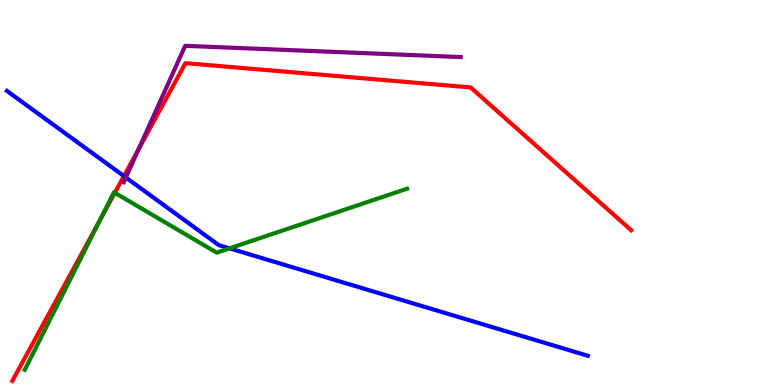[{'lines': ['blue', 'red'], 'intersections': [{'x': 1.6, 'y': 5.43}]}, {'lines': ['green', 'red'], 'intersections': [{'x': 1.29, 'y': 4.29}, {'x': 1.48, 'y': 4.99}]}, {'lines': ['purple', 'red'], 'intersections': [{'x': 1.79, 'y': 6.12}]}, {'lines': ['blue', 'green'], 'intersections': [{'x': 2.96, 'y': 3.55}]}, {'lines': ['blue', 'purple'], 'intersections': [{'x': 1.62, 'y': 5.39}]}, {'lines': ['green', 'purple'], 'intersections': []}]